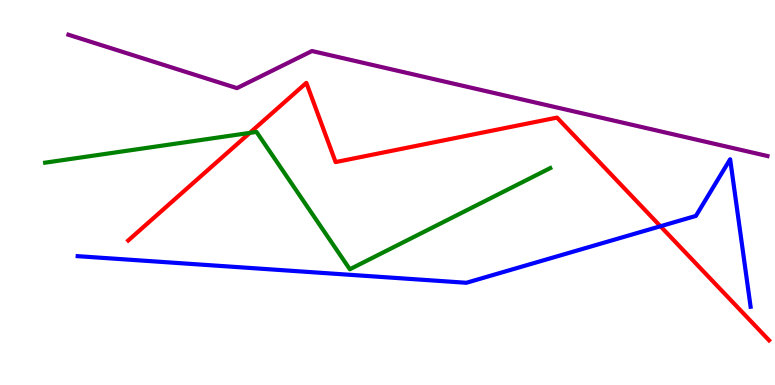[{'lines': ['blue', 'red'], 'intersections': [{'x': 8.52, 'y': 4.12}]}, {'lines': ['green', 'red'], 'intersections': [{'x': 3.22, 'y': 6.55}]}, {'lines': ['purple', 'red'], 'intersections': []}, {'lines': ['blue', 'green'], 'intersections': []}, {'lines': ['blue', 'purple'], 'intersections': []}, {'lines': ['green', 'purple'], 'intersections': []}]